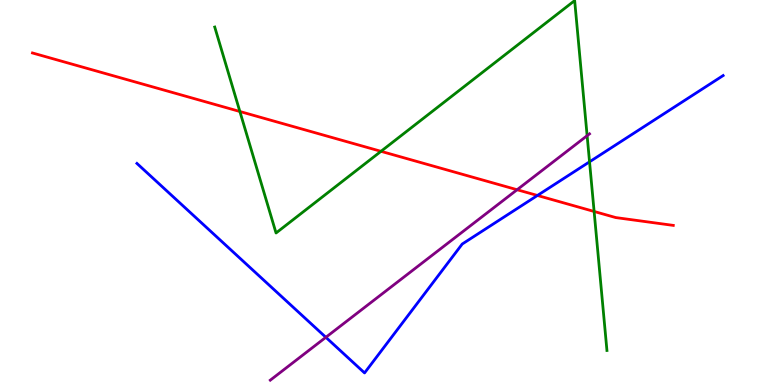[{'lines': ['blue', 'red'], 'intersections': [{'x': 6.93, 'y': 4.92}]}, {'lines': ['green', 'red'], 'intersections': [{'x': 3.1, 'y': 7.1}, {'x': 4.92, 'y': 6.07}, {'x': 7.67, 'y': 4.51}]}, {'lines': ['purple', 'red'], 'intersections': [{'x': 6.67, 'y': 5.07}]}, {'lines': ['blue', 'green'], 'intersections': [{'x': 7.61, 'y': 5.8}]}, {'lines': ['blue', 'purple'], 'intersections': [{'x': 4.2, 'y': 1.24}]}, {'lines': ['green', 'purple'], 'intersections': [{'x': 7.58, 'y': 6.48}]}]